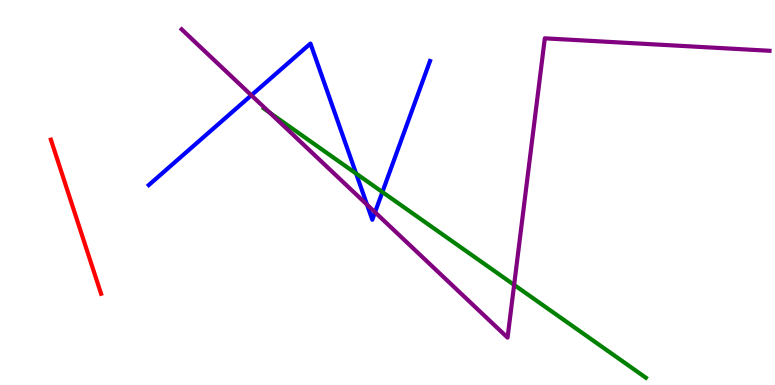[{'lines': ['blue', 'red'], 'intersections': []}, {'lines': ['green', 'red'], 'intersections': []}, {'lines': ['purple', 'red'], 'intersections': []}, {'lines': ['blue', 'green'], 'intersections': [{'x': 4.59, 'y': 5.49}, {'x': 4.93, 'y': 5.01}]}, {'lines': ['blue', 'purple'], 'intersections': [{'x': 3.24, 'y': 7.53}, {'x': 4.74, 'y': 4.68}, {'x': 4.84, 'y': 4.49}]}, {'lines': ['green', 'purple'], 'intersections': [{'x': 3.48, 'y': 7.07}, {'x': 6.63, 'y': 2.6}]}]